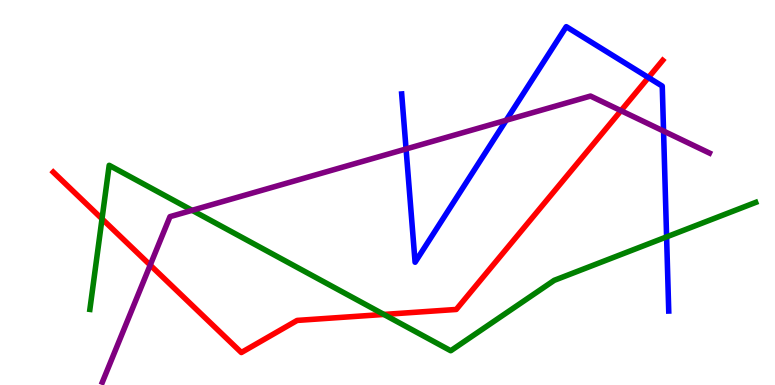[{'lines': ['blue', 'red'], 'intersections': [{'x': 8.37, 'y': 7.99}]}, {'lines': ['green', 'red'], 'intersections': [{'x': 1.32, 'y': 4.32}, {'x': 4.95, 'y': 1.83}]}, {'lines': ['purple', 'red'], 'intersections': [{'x': 1.94, 'y': 3.11}, {'x': 8.01, 'y': 7.13}]}, {'lines': ['blue', 'green'], 'intersections': [{'x': 8.6, 'y': 3.85}]}, {'lines': ['blue', 'purple'], 'intersections': [{'x': 5.24, 'y': 6.13}, {'x': 6.53, 'y': 6.88}, {'x': 8.56, 'y': 6.6}]}, {'lines': ['green', 'purple'], 'intersections': [{'x': 2.48, 'y': 4.54}]}]